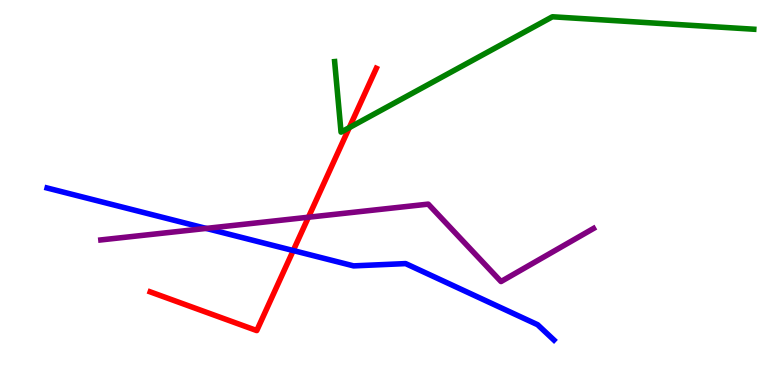[{'lines': ['blue', 'red'], 'intersections': [{'x': 3.78, 'y': 3.49}]}, {'lines': ['green', 'red'], 'intersections': [{'x': 4.51, 'y': 6.68}]}, {'lines': ['purple', 'red'], 'intersections': [{'x': 3.98, 'y': 4.36}]}, {'lines': ['blue', 'green'], 'intersections': []}, {'lines': ['blue', 'purple'], 'intersections': [{'x': 2.66, 'y': 4.07}]}, {'lines': ['green', 'purple'], 'intersections': []}]